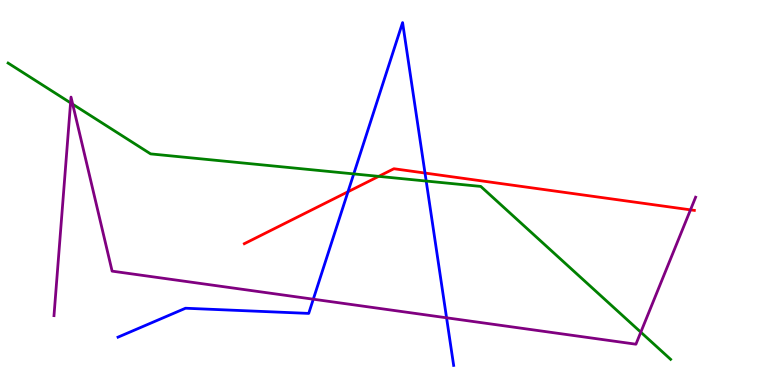[{'lines': ['blue', 'red'], 'intersections': [{'x': 4.49, 'y': 5.02}, {'x': 5.48, 'y': 5.51}]}, {'lines': ['green', 'red'], 'intersections': [{'x': 4.89, 'y': 5.42}]}, {'lines': ['purple', 'red'], 'intersections': [{'x': 8.91, 'y': 4.55}]}, {'lines': ['blue', 'green'], 'intersections': [{'x': 4.56, 'y': 5.48}, {'x': 5.5, 'y': 5.3}]}, {'lines': ['blue', 'purple'], 'intersections': [{'x': 4.04, 'y': 2.23}, {'x': 5.76, 'y': 1.75}]}, {'lines': ['green', 'purple'], 'intersections': [{'x': 0.91, 'y': 7.33}, {'x': 0.938, 'y': 7.29}, {'x': 8.27, 'y': 1.37}]}]